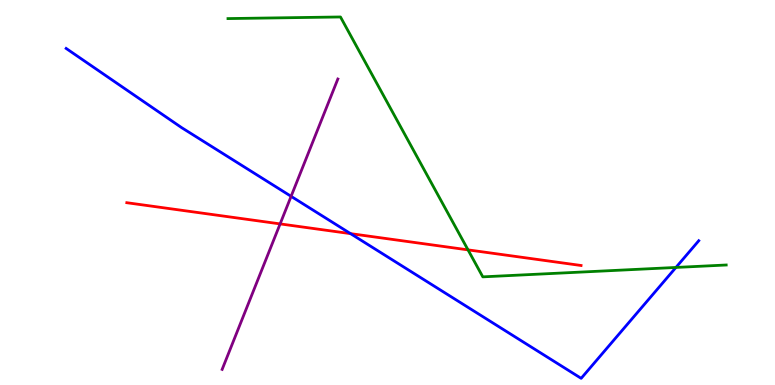[{'lines': ['blue', 'red'], 'intersections': [{'x': 4.52, 'y': 3.93}]}, {'lines': ['green', 'red'], 'intersections': [{'x': 6.04, 'y': 3.51}]}, {'lines': ['purple', 'red'], 'intersections': [{'x': 3.61, 'y': 4.18}]}, {'lines': ['blue', 'green'], 'intersections': [{'x': 8.72, 'y': 3.05}]}, {'lines': ['blue', 'purple'], 'intersections': [{'x': 3.76, 'y': 4.9}]}, {'lines': ['green', 'purple'], 'intersections': []}]